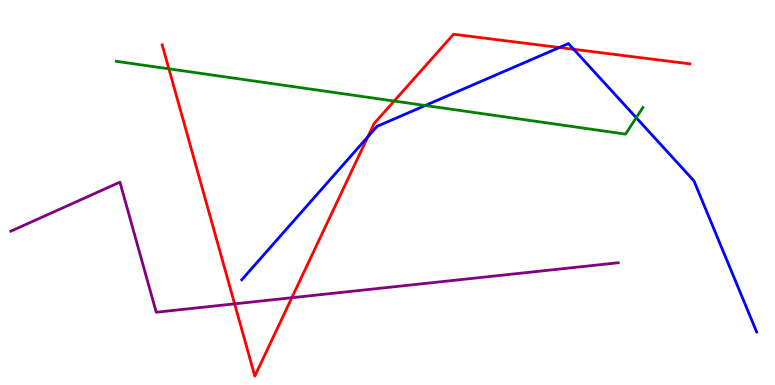[{'lines': ['blue', 'red'], 'intersections': [{'x': 4.75, 'y': 6.45}, {'x': 7.22, 'y': 8.77}, {'x': 7.4, 'y': 8.72}]}, {'lines': ['green', 'red'], 'intersections': [{'x': 2.18, 'y': 8.21}, {'x': 5.09, 'y': 7.38}]}, {'lines': ['purple', 'red'], 'intersections': [{'x': 3.03, 'y': 2.11}, {'x': 3.77, 'y': 2.27}]}, {'lines': ['blue', 'green'], 'intersections': [{'x': 5.49, 'y': 7.26}, {'x': 8.21, 'y': 6.94}]}, {'lines': ['blue', 'purple'], 'intersections': []}, {'lines': ['green', 'purple'], 'intersections': []}]